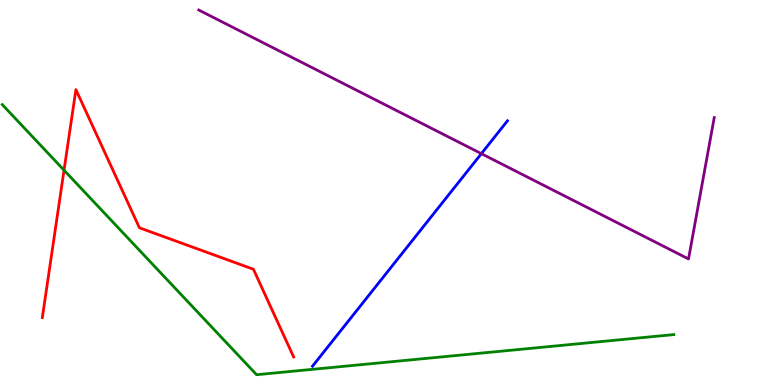[{'lines': ['blue', 'red'], 'intersections': []}, {'lines': ['green', 'red'], 'intersections': [{'x': 0.826, 'y': 5.58}]}, {'lines': ['purple', 'red'], 'intersections': []}, {'lines': ['blue', 'green'], 'intersections': []}, {'lines': ['blue', 'purple'], 'intersections': [{'x': 6.21, 'y': 6.01}]}, {'lines': ['green', 'purple'], 'intersections': []}]